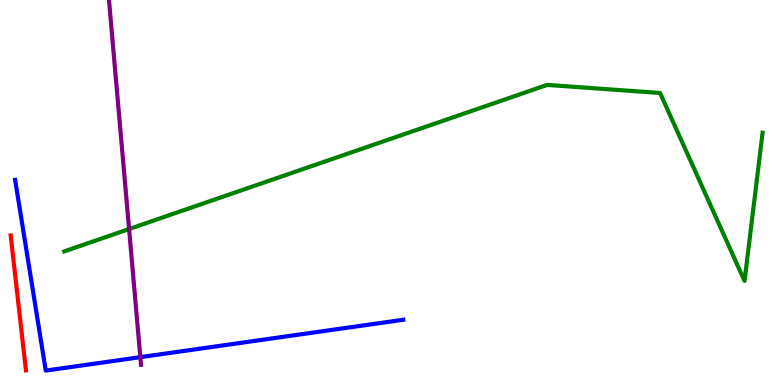[{'lines': ['blue', 'red'], 'intersections': []}, {'lines': ['green', 'red'], 'intersections': []}, {'lines': ['purple', 'red'], 'intersections': []}, {'lines': ['blue', 'green'], 'intersections': []}, {'lines': ['blue', 'purple'], 'intersections': [{'x': 1.81, 'y': 0.723}]}, {'lines': ['green', 'purple'], 'intersections': [{'x': 1.67, 'y': 4.05}]}]